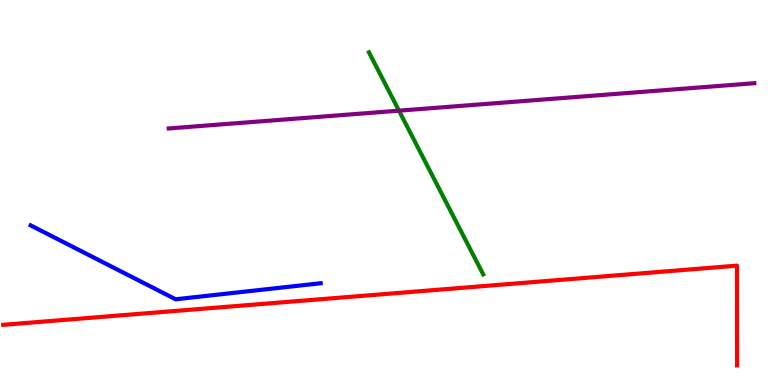[{'lines': ['blue', 'red'], 'intersections': []}, {'lines': ['green', 'red'], 'intersections': []}, {'lines': ['purple', 'red'], 'intersections': []}, {'lines': ['blue', 'green'], 'intersections': []}, {'lines': ['blue', 'purple'], 'intersections': []}, {'lines': ['green', 'purple'], 'intersections': [{'x': 5.15, 'y': 7.13}]}]